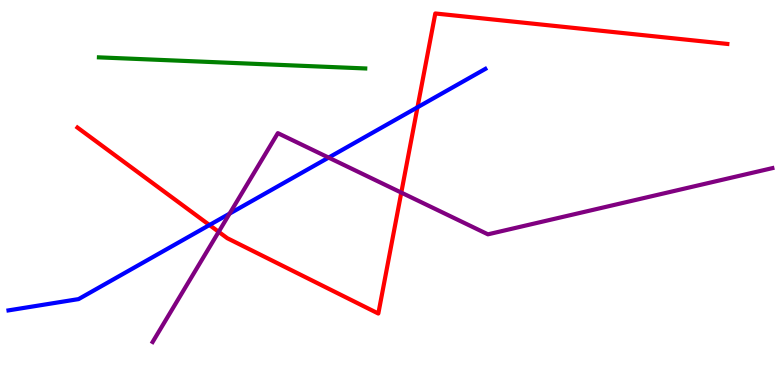[{'lines': ['blue', 'red'], 'intersections': [{'x': 2.7, 'y': 4.16}, {'x': 5.39, 'y': 7.21}]}, {'lines': ['green', 'red'], 'intersections': []}, {'lines': ['purple', 'red'], 'intersections': [{'x': 2.82, 'y': 3.98}, {'x': 5.18, 'y': 5.0}]}, {'lines': ['blue', 'green'], 'intersections': []}, {'lines': ['blue', 'purple'], 'intersections': [{'x': 2.96, 'y': 4.45}, {'x': 4.24, 'y': 5.91}]}, {'lines': ['green', 'purple'], 'intersections': []}]